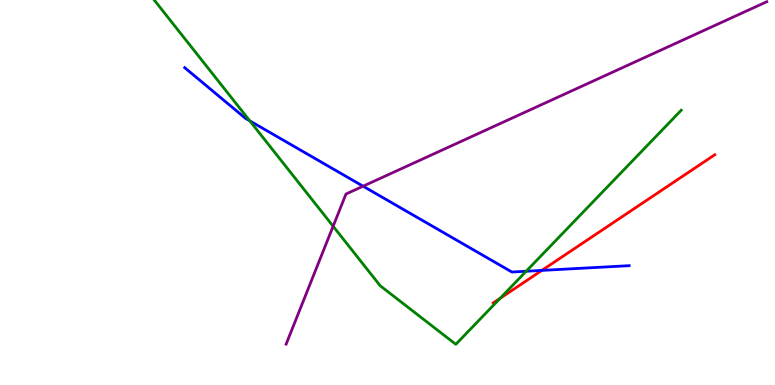[{'lines': ['blue', 'red'], 'intersections': [{'x': 6.99, 'y': 2.98}]}, {'lines': ['green', 'red'], 'intersections': [{'x': 6.45, 'y': 2.25}]}, {'lines': ['purple', 'red'], 'intersections': []}, {'lines': ['blue', 'green'], 'intersections': [{'x': 3.22, 'y': 6.86}, {'x': 6.79, 'y': 2.95}]}, {'lines': ['blue', 'purple'], 'intersections': [{'x': 4.68, 'y': 5.16}]}, {'lines': ['green', 'purple'], 'intersections': [{'x': 4.3, 'y': 4.12}]}]